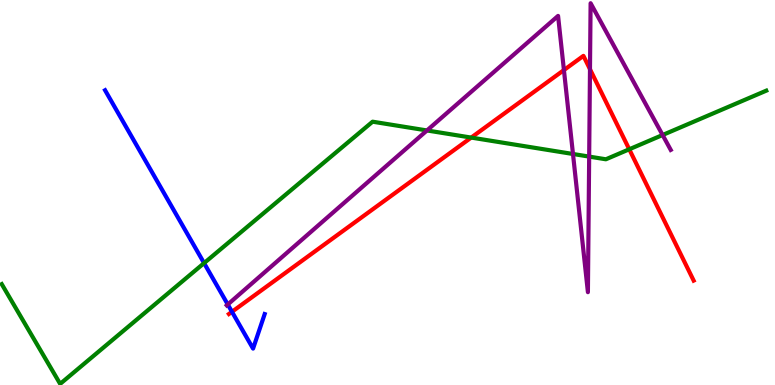[{'lines': ['blue', 'red'], 'intersections': [{'x': 2.99, 'y': 1.9}]}, {'lines': ['green', 'red'], 'intersections': [{'x': 6.08, 'y': 6.43}, {'x': 8.12, 'y': 6.12}]}, {'lines': ['purple', 'red'], 'intersections': [{'x': 7.28, 'y': 8.18}, {'x': 7.61, 'y': 8.2}]}, {'lines': ['blue', 'green'], 'intersections': [{'x': 2.63, 'y': 3.17}]}, {'lines': ['blue', 'purple'], 'intersections': [{'x': 2.94, 'y': 2.09}]}, {'lines': ['green', 'purple'], 'intersections': [{'x': 5.51, 'y': 6.61}, {'x': 7.39, 'y': 6.0}, {'x': 7.6, 'y': 5.93}, {'x': 8.55, 'y': 6.49}]}]